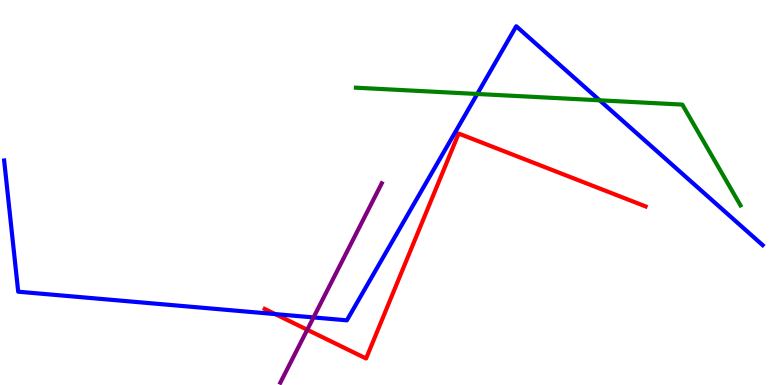[{'lines': ['blue', 'red'], 'intersections': [{'x': 3.55, 'y': 1.84}]}, {'lines': ['green', 'red'], 'intersections': []}, {'lines': ['purple', 'red'], 'intersections': [{'x': 3.96, 'y': 1.44}]}, {'lines': ['blue', 'green'], 'intersections': [{'x': 6.16, 'y': 7.56}, {'x': 7.74, 'y': 7.39}]}, {'lines': ['blue', 'purple'], 'intersections': [{'x': 4.05, 'y': 1.76}]}, {'lines': ['green', 'purple'], 'intersections': []}]